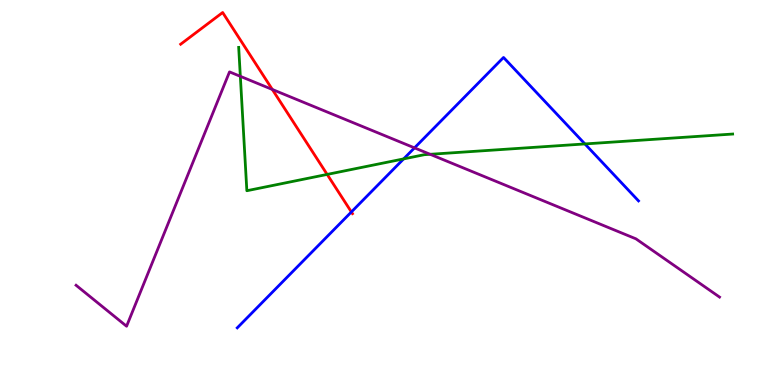[{'lines': ['blue', 'red'], 'intersections': [{'x': 4.53, 'y': 4.49}]}, {'lines': ['green', 'red'], 'intersections': [{'x': 4.22, 'y': 5.47}]}, {'lines': ['purple', 'red'], 'intersections': [{'x': 3.51, 'y': 7.68}]}, {'lines': ['blue', 'green'], 'intersections': [{'x': 5.21, 'y': 5.87}, {'x': 7.55, 'y': 6.26}]}, {'lines': ['blue', 'purple'], 'intersections': [{'x': 5.35, 'y': 6.16}]}, {'lines': ['green', 'purple'], 'intersections': [{'x': 3.1, 'y': 8.02}, {'x': 5.55, 'y': 5.99}]}]